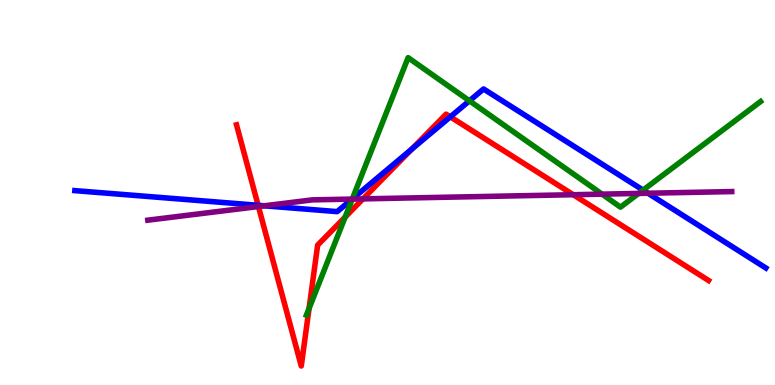[{'lines': ['blue', 'red'], 'intersections': [{'x': 3.33, 'y': 4.67}, {'x': 5.31, 'y': 6.13}, {'x': 5.81, 'y': 6.97}]}, {'lines': ['green', 'red'], 'intersections': [{'x': 3.99, 'y': 1.99}, {'x': 4.45, 'y': 4.36}]}, {'lines': ['purple', 'red'], 'intersections': [{'x': 3.33, 'y': 4.64}, {'x': 4.68, 'y': 4.83}, {'x': 7.4, 'y': 4.94}]}, {'lines': ['blue', 'green'], 'intersections': [{'x': 4.55, 'y': 4.83}, {'x': 6.06, 'y': 7.38}, {'x': 8.3, 'y': 5.06}]}, {'lines': ['blue', 'purple'], 'intersections': [{'x': 3.41, 'y': 4.65}, {'x': 4.54, 'y': 4.83}, {'x': 8.36, 'y': 4.98}]}, {'lines': ['green', 'purple'], 'intersections': [{'x': 4.55, 'y': 4.83}, {'x': 7.77, 'y': 4.96}, {'x': 8.24, 'y': 4.98}]}]